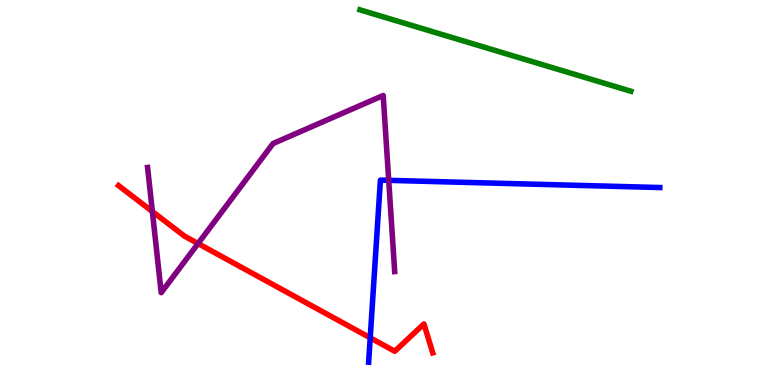[{'lines': ['blue', 'red'], 'intersections': [{'x': 4.78, 'y': 1.23}]}, {'lines': ['green', 'red'], 'intersections': []}, {'lines': ['purple', 'red'], 'intersections': [{'x': 1.97, 'y': 4.51}, {'x': 2.56, 'y': 3.67}]}, {'lines': ['blue', 'green'], 'intersections': []}, {'lines': ['blue', 'purple'], 'intersections': [{'x': 5.02, 'y': 5.32}]}, {'lines': ['green', 'purple'], 'intersections': []}]